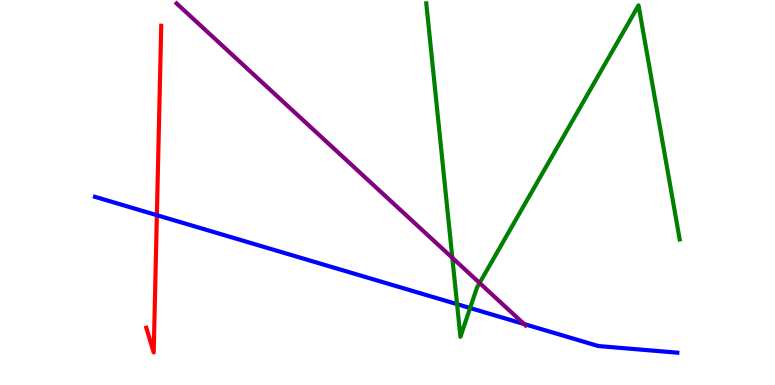[{'lines': ['blue', 'red'], 'intersections': [{'x': 2.02, 'y': 4.41}]}, {'lines': ['green', 'red'], 'intersections': []}, {'lines': ['purple', 'red'], 'intersections': []}, {'lines': ['blue', 'green'], 'intersections': [{'x': 5.9, 'y': 2.1}, {'x': 6.07, 'y': 2.0}]}, {'lines': ['blue', 'purple'], 'intersections': [{'x': 6.76, 'y': 1.58}]}, {'lines': ['green', 'purple'], 'intersections': [{'x': 5.84, 'y': 3.3}, {'x': 6.19, 'y': 2.65}]}]